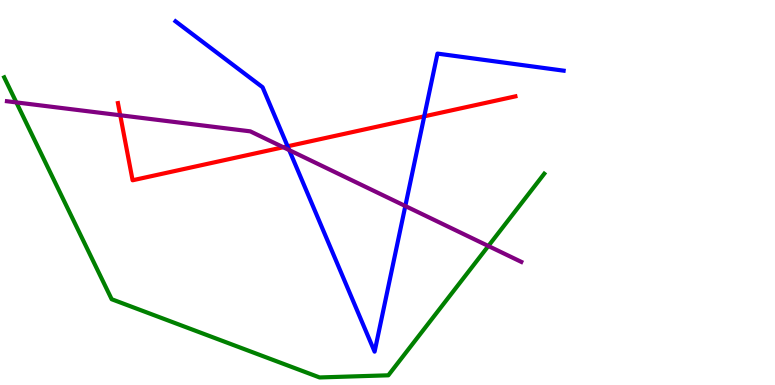[{'lines': ['blue', 'red'], 'intersections': [{'x': 3.71, 'y': 6.2}, {'x': 5.47, 'y': 6.98}]}, {'lines': ['green', 'red'], 'intersections': []}, {'lines': ['purple', 'red'], 'intersections': [{'x': 1.55, 'y': 7.01}, {'x': 3.66, 'y': 6.18}]}, {'lines': ['blue', 'green'], 'intersections': []}, {'lines': ['blue', 'purple'], 'intersections': [{'x': 3.73, 'y': 6.1}, {'x': 5.23, 'y': 4.65}]}, {'lines': ['green', 'purple'], 'intersections': [{'x': 0.211, 'y': 7.34}, {'x': 6.3, 'y': 3.61}]}]